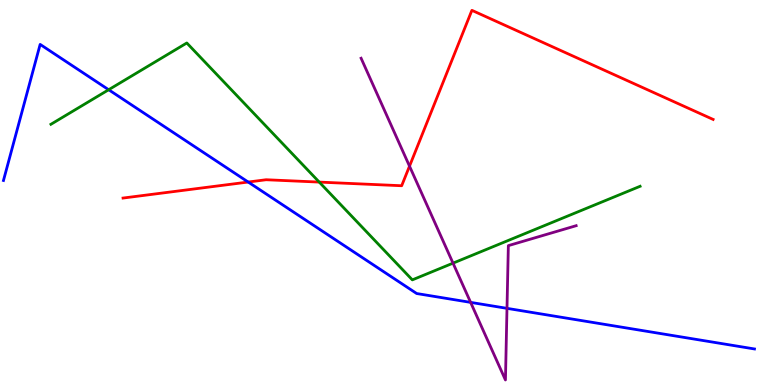[{'lines': ['blue', 'red'], 'intersections': [{'x': 3.2, 'y': 5.27}]}, {'lines': ['green', 'red'], 'intersections': [{'x': 4.12, 'y': 5.27}]}, {'lines': ['purple', 'red'], 'intersections': [{'x': 5.28, 'y': 5.68}]}, {'lines': ['blue', 'green'], 'intersections': [{'x': 1.4, 'y': 7.67}]}, {'lines': ['blue', 'purple'], 'intersections': [{'x': 6.07, 'y': 2.15}, {'x': 6.54, 'y': 1.99}]}, {'lines': ['green', 'purple'], 'intersections': [{'x': 5.85, 'y': 3.16}]}]